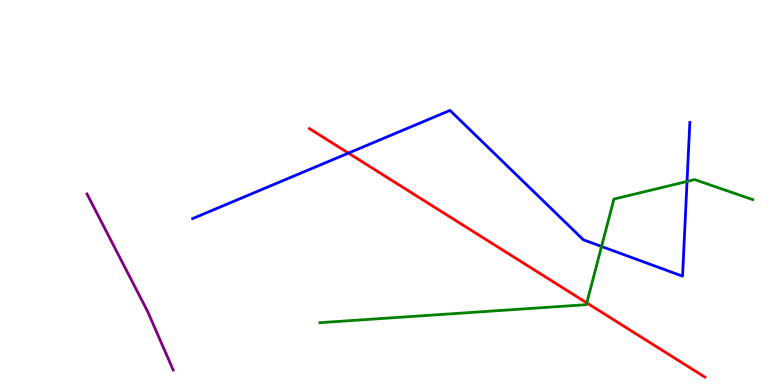[{'lines': ['blue', 'red'], 'intersections': [{'x': 4.5, 'y': 6.02}]}, {'lines': ['green', 'red'], 'intersections': [{'x': 7.57, 'y': 2.13}]}, {'lines': ['purple', 'red'], 'intersections': []}, {'lines': ['blue', 'green'], 'intersections': [{'x': 7.76, 'y': 3.6}, {'x': 8.87, 'y': 5.29}]}, {'lines': ['blue', 'purple'], 'intersections': []}, {'lines': ['green', 'purple'], 'intersections': []}]